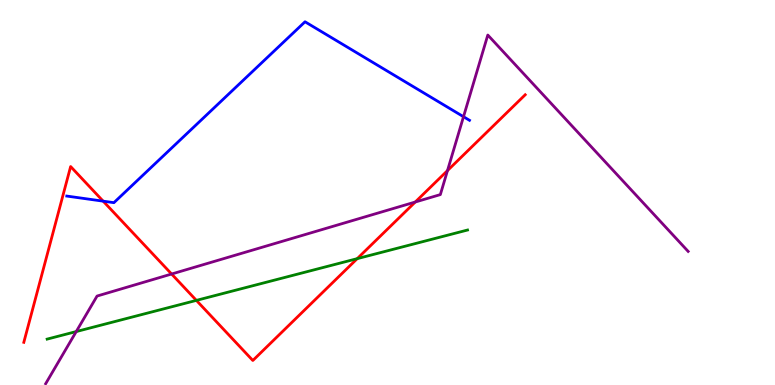[{'lines': ['blue', 'red'], 'intersections': [{'x': 1.33, 'y': 4.77}]}, {'lines': ['green', 'red'], 'intersections': [{'x': 2.53, 'y': 2.2}, {'x': 4.61, 'y': 3.28}]}, {'lines': ['purple', 'red'], 'intersections': [{'x': 2.21, 'y': 2.88}, {'x': 5.36, 'y': 4.75}, {'x': 5.77, 'y': 5.57}]}, {'lines': ['blue', 'green'], 'intersections': []}, {'lines': ['blue', 'purple'], 'intersections': [{'x': 5.98, 'y': 6.97}]}, {'lines': ['green', 'purple'], 'intersections': [{'x': 0.984, 'y': 1.39}]}]